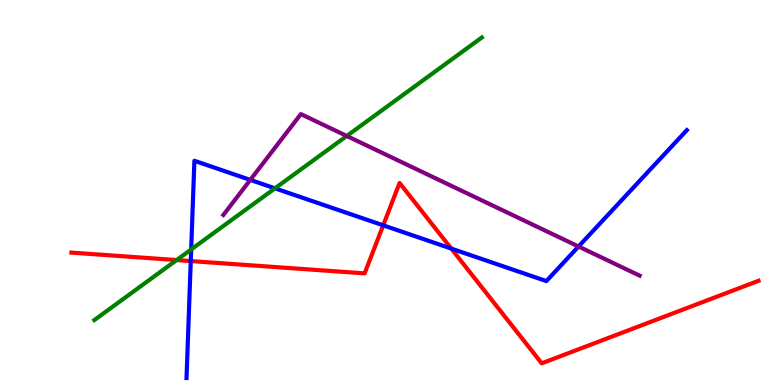[{'lines': ['blue', 'red'], 'intersections': [{'x': 2.46, 'y': 3.22}, {'x': 4.94, 'y': 4.15}, {'x': 5.82, 'y': 3.54}]}, {'lines': ['green', 'red'], 'intersections': [{'x': 2.28, 'y': 3.25}]}, {'lines': ['purple', 'red'], 'intersections': []}, {'lines': ['blue', 'green'], 'intersections': [{'x': 2.47, 'y': 3.52}, {'x': 3.55, 'y': 5.11}]}, {'lines': ['blue', 'purple'], 'intersections': [{'x': 3.23, 'y': 5.33}, {'x': 7.47, 'y': 3.6}]}, {'lines': ['green', 'purple'], 'intersections': [{'x': 4.47, 'y': 6.47}]}]